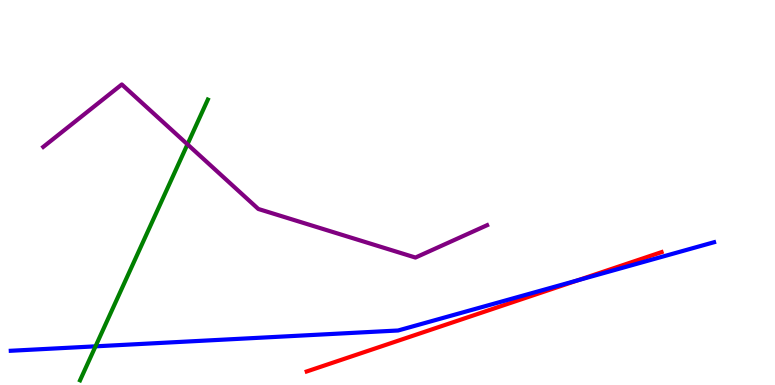[{'lines': ['blue', 'red'], 'intersections': [{'x': 7.46, 'y': 2.72}]}, {'lines': ['green', 'red'], 'intersections': []}, {'lines': ['purple', 'red'], 'intersections': []}, {'lines': ['blue', 'green'], 'intersections': [{'x': 1.23, 'y': 1.0}]}, {'lines': ['blue', 'purple'], 'intersections': []}, {'lines': ['green', 'purple'], 'intersections': [{'x': 2.42, 'y': 6.25}]}]